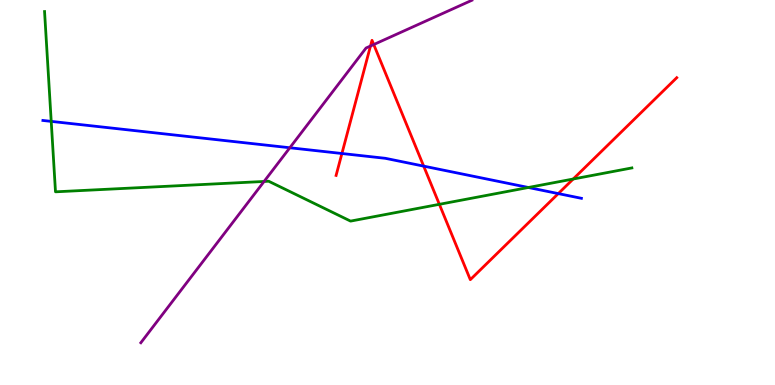[{'lines': ['blue', 'red'], 'intersections': [{'x': 4.41, 'y': 6.01}, {'x': 5.47, 'y': 5.68}, {'x': 7.2, 'y': 4.97}]}, {'lines': ['green', 'red'], 'intersections': [{'x': 5.67, 'y': 4.69}, {'x': 7.4, 'y': 5.35}]}, {'lines': ['purple', 'red'], 'intersections': [{'x': 4.78, 'y': 8.8}, {'x': 4.82, 'y': 8.84}]}, {'lines': ['blue', 'green'], 'intersections': [{'x': 0.661, 'y': 6.85}, {'x': 6.82, 'y': 5.13}]}, {'lines': ['blue', 'purple'], 'intersections': [{'x': 3.74, 'y': 6.16}]}, {'lines': ['green', 'purple'], 'intersections': [{'x': 3.41, 'y': 5.29}]}]